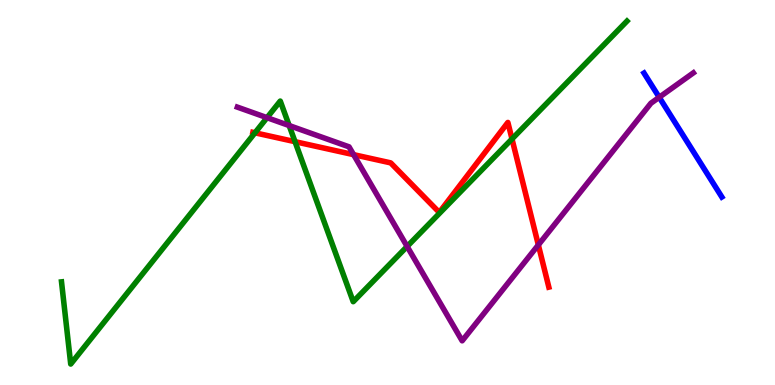[{'lines': ['blue', 'red'], 'intersections': []}, {'lines': ['green', 'red'], 'intersections': [{'x': 3.29, 'y': 6.55}, {'x': 3.81, 'y': 6.32}, {'x': 6.61, 'y': 6.39}]}, {'lines': ['purple', 'red'], 'intersections': [{'x': 4.56, 'y': 5.98}, {'x': 6.95, 'y': 3.64}]}, {'lines': ['blue', 'green'], 'intersections': []}, {'lines': ['blue', 'purple'], 'intersections': [{'x': 8.51, 'y': 7.47}]}, {'lines': ['green', 'purple'], 'intersections': [{'x': 3.45, 'y': 6.94}, {'x': 3.73, 'y': 6.74}, {'x': 5.25, 'y': 3.6}]}]